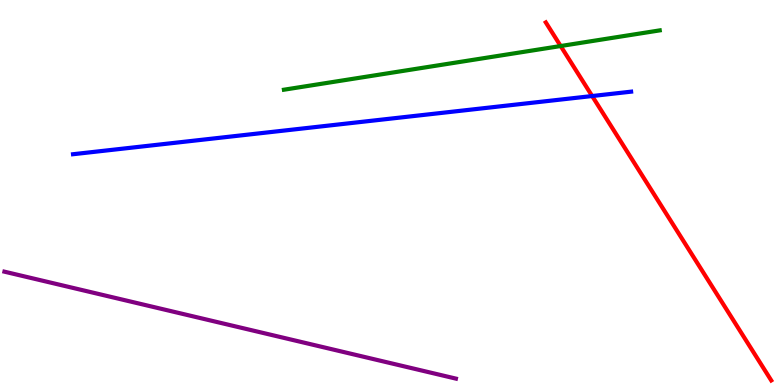[{'lines': ['blue', 'red'], 'intersections': [{'x': 7.64, 'y': 7.51}]}, {'lines': ['green', 'red'], 'intersections': [{'x': 7.23, 'y': 8.8}]}, {'lines': ['purple', 'red'], 'intersections': []}, {'lines': ['blue', 'green'], 'intersections': []}, {'lines': ['blue', 'purple'], 'intersections': []}, {'lines': ['green', 'purple'], 'intersections': []}]